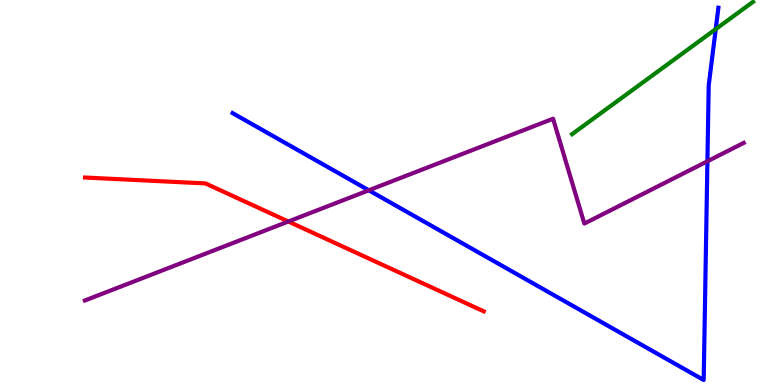[{'lines': ['blue', 'red'], 'intersections': []}, {'lines': ['green', 'red'], 'intersections': []}, {'lines': ['purple', 'red'], 'intersections': [{'x': 3.72, 'y': 4.25}]}, {'lines': ['blue', 'green'], 'intersections': [{'x': 9.24, 'y': 9.24}]}, {'lines': ['blue', 'purple'], 'intersections': [{'x': 4.76, 'y': 5.06}, {'x': 9.13, 'y': 5.81}]}, {'lines': ['green', 'purple'], 'intersections': []}]